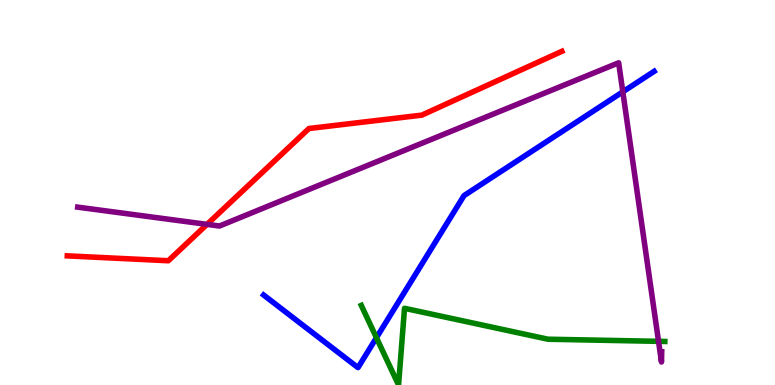[{'lines': ['blue', 'red'], 'intersections': []}, {'lines': ['green', 'red'], 'intersections': []}, {'lines': ['purple', 'red'], 'intersections': [{'x': 2.67, 'y': 4.17}]}, {'lines': ['blue', 'green'], 'intersections': [{'x': 4.86, 'y': 1.23}]}, {'lines': ['blue', 'purple'], 'intersections': [{'x': 8.04, 'y': 7.61}]}, {'lines': ['green', 'purple'], 'intersections': [{'x': 8.5, 'y': 1.13}]}]